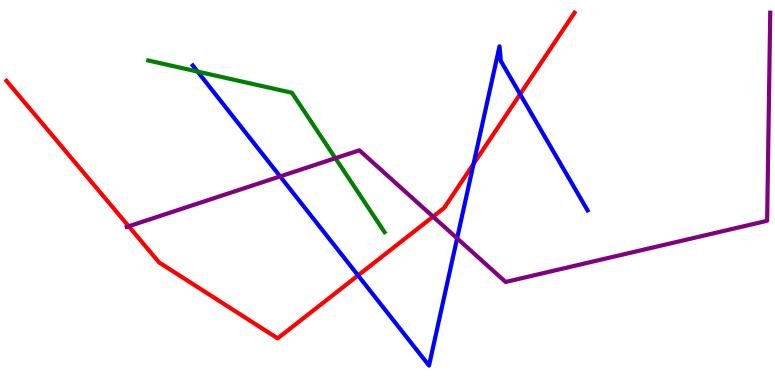[{'lines': ['blue', 'red'], 'intersections': [{'x': 4.62, 'y': 2.85}, {'x': 6.11, 'y': 5.74}, {'x': 6.71, 'y': 7.55}]}, {'lines': ['green', 'red'], 'intersections': []}, {'lines': ['purple', 'red'], 'intersections': [{'x': 1.66, 'y': 4.12}, {'x': 5.59, 'y': 4.37}]}, {'lines': ['blue', 'green'], 'intersections': [{'x': 2.55, 'y': 8.14}]}, {'lines': ['blue', 'purple'], 'intersections': [{'x': 3.61, 'y': 5.42}, {'x': 5.9, 'y': 3.81}]}, {'lines': ['green', 'purple'], 'intersections': [{'x': 4.33, 'y': 5.89}]}]